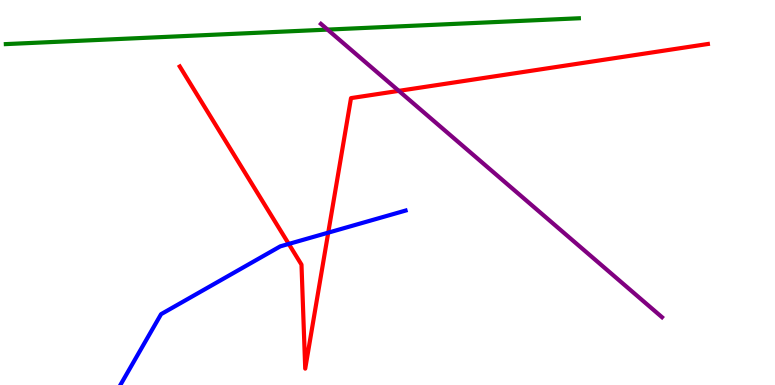[{'lines': ['blue', 'red'], 'intersections': [{'x': 3.73, 'y': 3.66}, {'x': 4.24, 'y': 3.96}]}, {'lines': ['green', 'red'], 'intersections': []}, {'lines': ['purple', 'red'], 'intersections': [{'x': 5.15, 'y': 7.64}]}, {'lines': ['blue', 'green'], 'intersections': []}, {'lines': ['blue', 'purple'], 'intersections': []}, {'lines': ['green', 'purple'], 'intersections': [{'x': 4.23, 'y': 9.23}]}]